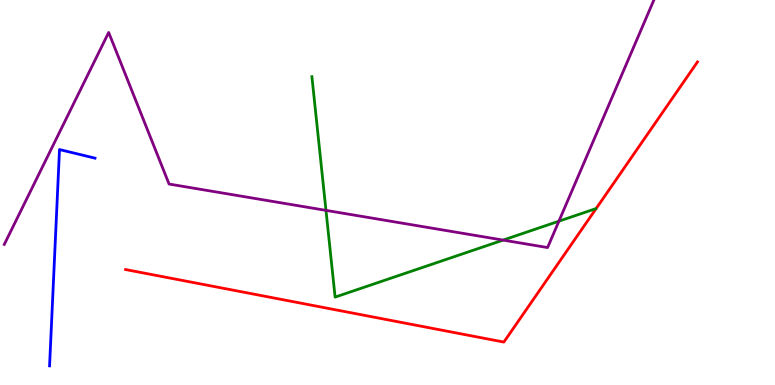[{'lines': ['blue', 'red'], 'intersections': []}, {'lines': ['green', 'red'], 'intersections': []}, {'lines': ['purple', 'red'], 'intersections': []}, {'lines': ['blue', 'green'], 'intersections': []}, {'lines': ['blue', 'purple'], 'intersections': []}, {'lines': ['green', 'purple'], 'intersections': [{'x': 4.21, 'y': 4.54}, {'x': 6.49, 'y': 3.76}, {'x': 7.21, 'y': 4.26}]}]